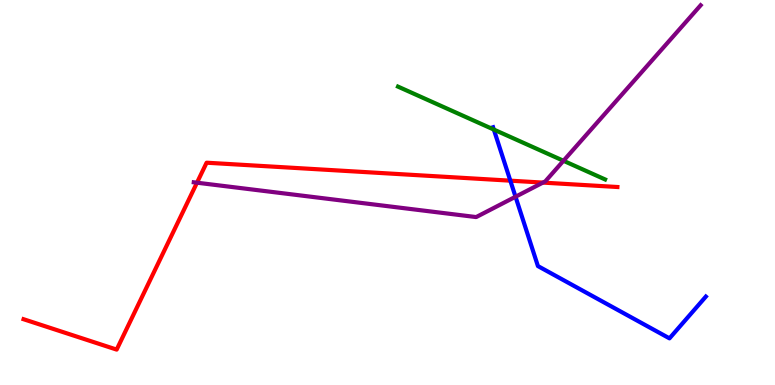[{'lines': ['blue', 'red'], 'intersections': [{'x': 6.59, 'y': 5.31}]}, {'lines': ['green', 'red'], 'intersections': []}, {'lines': ['purple', 'red'], 'intersections': [{'x': 2.54, 'y': 5.25}, {'x': 7.01, 'y': 5.26}]}, {'lines': ['blue', 'green'], 'intersections': [{'x': 6.37, 'y': 6.63}]}, {'lines': ['blue', 'purple'], 'intersections': [{'x': 6.65, 'y': 4.89}]}, {'lines': ['green', 'purple'], 'intersections': [{'x': 7.27, 'y': 5.82}]}]